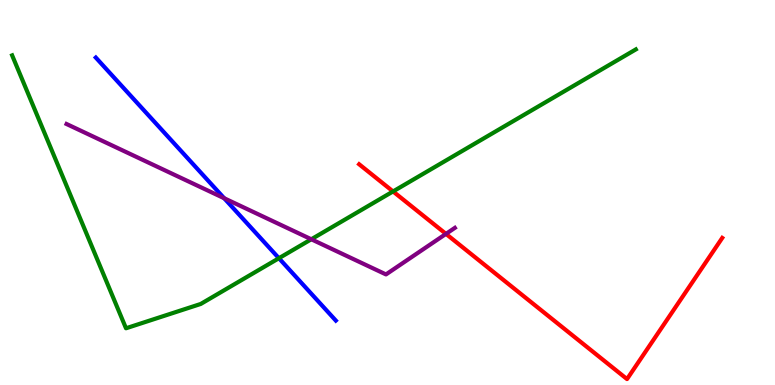[{'lines': ['blue', 'red'], 'intersections': []}, {'lines': ['green', 'red'], 'intersections': [{'x': 5.07, 'y': 5.03}]}, {'lines': ['purple', 'red'], 'intersections': [{'x': 5.75, 'y': 3.93}]}, {'lines': ['blue', 'green'], 'intersections': [{'x': 3.6, 'y': 3.29}]}, {'lines': ['blue', 'purple'], 'intersections': [{'x': 2.89, 'y': 4.85}]}, {'lines': ['green', 'purple'], 'intersections': [{'x': 4.02, 'y': 3.79}]}]